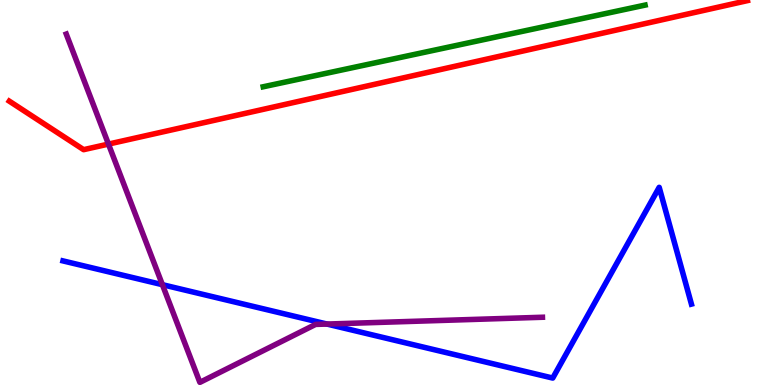[{'lines': ['blue', 'red'], 'intersections': []}, {'lines': ['green', 'red'], 'intersections': []}, {'lines': ['purple', 'red'], 'intersections': [{'x': 1.4, 'y': 6.26}]}, {'lines': ['blue', 'green'], 'intersections': []}, {'lines': ['blue', 'purple'], 'intersections': [{'x': 2.1, 'y': 2.61}, {'x': 4.22, 'y': 1.58}]}, {'lines': ['green', 'purple'], 'intersections': []}]